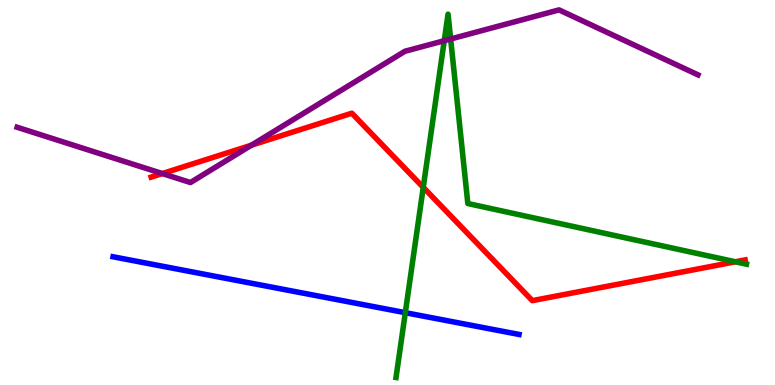[{'lines': ['blue', 'red'], 'intersections': []}, {'lines': ['green', 'red'], 'intersections': [{'x': 5.46, 'y': 5.13}, {'x': 9.49, 'y': 3.2}]}, {'lines': ['purple', 'red'], 'intersections': [{'x': 2.09, 'y': 5.49}, {'x': 3.25, 'y': 6.23}]}, {'lines': ['blue', 'green'], 'intersections': [{'x': 5.23, 'y': 1.88}]}, {'lines': ['blue', 'purple'], 'intersections': []}, {'lines': ['green', 'purple'], 'intersections': [{'x': 5.73, 'y': 8.94}, {'x': 5.81, 'y': 8.99}]}]